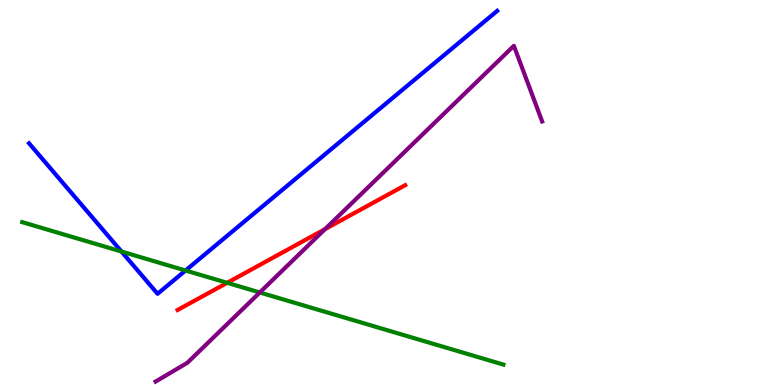[{'lines': ['blue', 'red'], 'intersections': []}, {'lines': ['green', 'red'], 'intersections': [{'x': 2.93, 'y': 2.65}]}, {'lines': ['purple', 'red'], 'intersections': [{'x': 4.19, 'y': 4.05}]}, {'lines': ['blue', 'green'], 'intersections': [{'x': 1.57, 'y': 3.47}, {'x': 2.39, 'y': 2.97}]}, {'lines': ['blue', 'purple'], 'intersections': []}, {'lines': ['green', 'purple'], 'intersections': [{'x': 3.35, 'y': 2.4}]}]